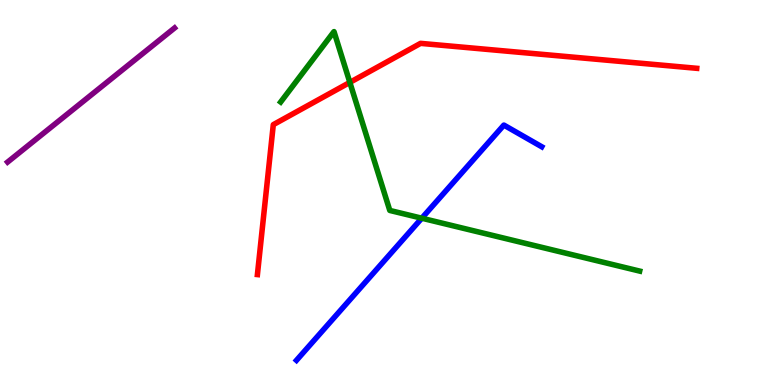[{'lines': ['blue', 'red'], 'intersections': []}, {'lines': ['green', 'red'], 'intersections': [{'x': 4.51, 'y': 7.86}]}, {'lines': ['purple', 'red'], 'intersections': []}, {'lines': ['blue', 'green'], 'intersections': [{'x': 5.44, 'y': 4.33}]}, {'lines': ['blue', 'purple'], 'intersections': []}, {'lines': ['green', 'purple'], 'intersections': []}]